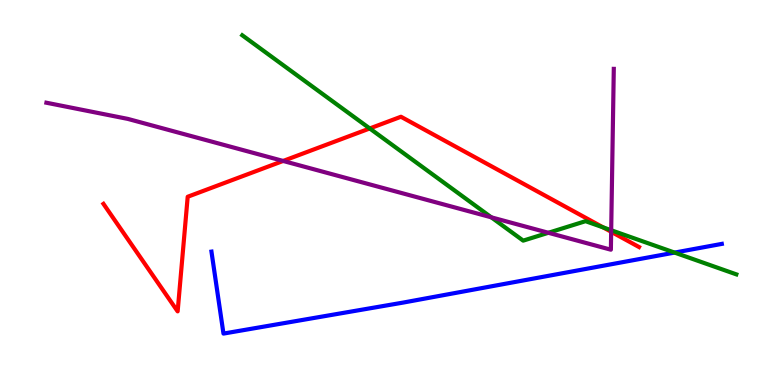[{'lines': ['blue', 'red'], 'intersections': []}, {'lines': ['green', 'red'], 'intersections': [{'x': 4.77, 'y': 6.66}, {'x': 7.78, 'y': 4.09}]}, {'lines': ['purple', 'red'], 'intersections': [{'x': 3.65, 'y': 5.82}, {'x': 7.89, 'y': 3.98}]}, {'lines': ['blue', 'green'], 'intersections': [{'x': 8.7, 'y': 3.44}]}, {'lines': ['blue', 'purple'], 'intersections': []}, {'lines': ['green', 'purple'], 'intersections': [{'x': 6.34, 'y': 4.36}, {'x': 7.08, 'y': 3.95}, {'x': 7.89, 'y': 4.02}]}]